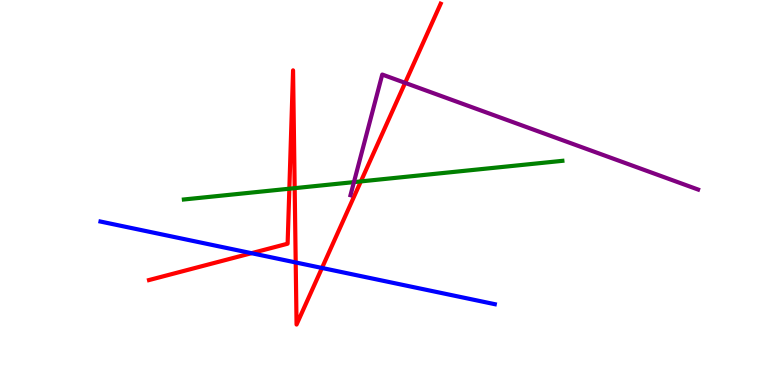[{'lines': ['blue', 'red'], 'intersections': [{'x': 3.24, 'y': 3.42}, {'x': 3.82, 'y': 3.18}, {'x': 4.15, 'y': 3.04}]}, {'lines': ['green', 'red'], 'intersections': [{'x': 3.73, 'y': 5.1}, {'x': 3.8, 'y': 5.11}, {'x': 4.66, 'y': 5.29}]}, {'lines': ['purple', 'red'], 'intersections': [{'x': 5.23, 'y': 7.85}]}, {'lines': ['blue', 'green'], 'intersections': []}, {'lines': ['blue', 'purple'], 'intersections': []}, {'lines': ['green', 'purple'], 'intersections': [{'x': 4.57, 'y': 5.27}]}]